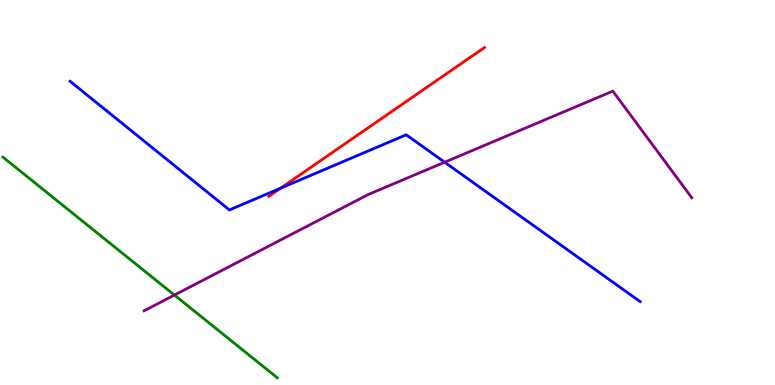[{'lines': ['blue', 'red'], 'intersections': [{'x': 3.62, 'y': 5.11}]}, {'lines': ['green', 'red'], 'intersections': []}, {'lines': ['purple', 'red'], 'intersections': []}, {'lines': ['blue', 'green'], 'intersections': []}, {'lines': ['blue', 'purple'], 'intersections': [{'x': 5.74, 'y': 5.79}]}, {'lines': ['green', 'purple'], 'intersections': [{'x': 2.25, 'y': 2.34}]}]